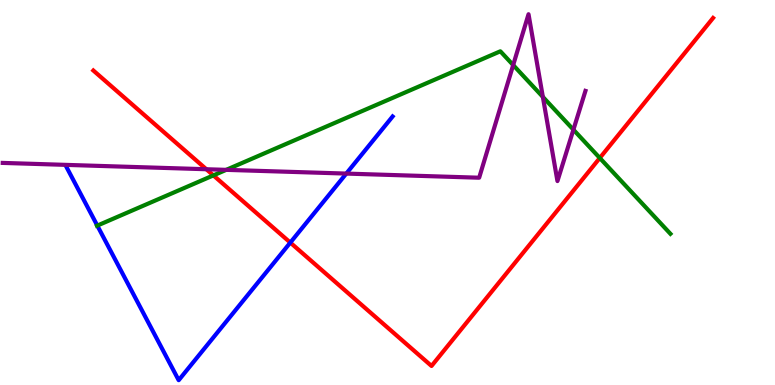[{'lines': ['blue', 'red'], 'intersections': [{'x': 3.75, 'y': 3.7}]}, {'lines': ['green', 'red'], 'intersections': [{'x': 2.75, 'y': 5.44}, {'x': 7.74, 'y': 5.9}]}, {'lines': ['purple', 'red'], 'intersections': [{'x': 2.66, 'y': 5.6}]}, {'lines': ['blue', 'green'], 'intersections': [{'x': 1.26, 'y': 4.14}]}, {'lines': ['blue', 'purple'], 'intersections': [{'x': 4.47, 'y': 5.49}]}, {'lines': ['green', 'purple'], 'intersections': [{'x': 2.92, 'y': 5.59}, {'x': 6.62, 'y': 8.31}, {'x': 7.0, 'y': 7.48}, {'x': 7.4, 'y': 6.63}]}]